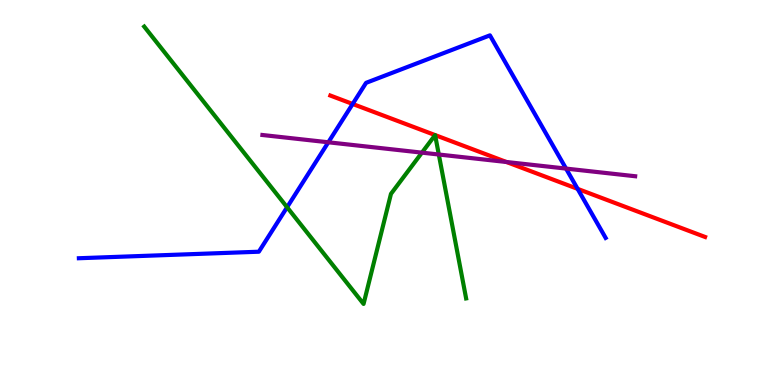[{'lines': ['blue', 'red'], 'intersections': [{'x': 4.55, 'y': 7.3}, {'x': 7.45, 'y': 5.09}]}, {'lines': ['green', 'red'], 'intersections': []}, {'lines': ['purple', 'red'], 'intersections': [{'x': 6.53, 'y': 5.79}]}, {'lines': ['blue', 'green'], 'intersections': [{'x': 3.7, 'y': 4.62}]}, {'lines': ['blue', 'purple'], 'intersections': [{'x': 4.24, 'y': 6.3}, {'x': 7.3, 'y': 5.62}]}, {'lines': ['green', 'purple'], 'intersections': [{'x': 5.44, 'y': 6.04}, {'x': 5.66, 'y': 5.99}]}]